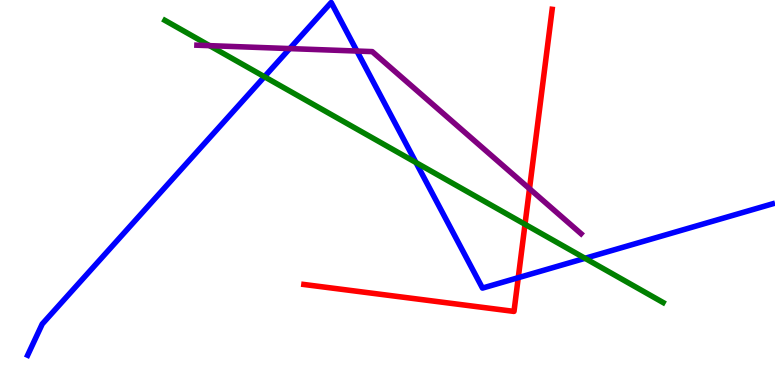[{'lines': ['blue', 'red'], 'intersections': [{'x': 6.69, 'y': 2.79}]}, {'lines': ['green', 'red'], 'intersections': [{'x': 6.77, 'y': 4.17}]}, {'lines': ['purple', 'red'], 'intersections': [{'x': 6.83, 'y': 5.1}]}, {'lines': ['blue', 'green'], 'intersections': [{'x': 3.41, 'y': 8.01}, {'x': 5.37, 'y': 5.78}, {'x': 7.55, 'y': 3.29}]}, {'lines': ['blue', 'purple'], 'intersections': [{'x': 3.74, 'y': 8.74}, {'x': 4.61, 'y': 8.67}]}, {'lines': ['green', 'purple'], 'intersections': [{'x': 2.7, 'y': 8.81}]}]